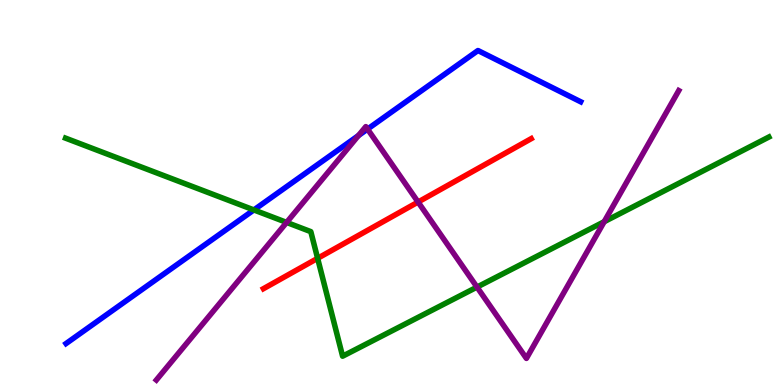[{'lines': ['blue', 'red'], 'intersections': []}, {'lines': ['green', 'red'], 'intersections': [{'x': 4.1, 'y': 3.29}]}, {'lines': ['purple', 'red'], 'intersections': [{'x': 5.39, 'y': 4.75}]}, {'lines': ['blue', 'green'], 'intersections': [{'x': 3.28, 'y': 4.55}]}, {'lines': ['blue', 'purple'], 'intersections': [{'x': 4.62, 'y': 6.48}, {'x': 4.74, 'y': 6.65}]}, {'lines': ['green', 'purple'], 'intersections': [{'x': 3.7, 'y': 4.22}, {'x': 6.15, 'y': 2.54}, {'x': 7.8, 'y': 4.24}]}]